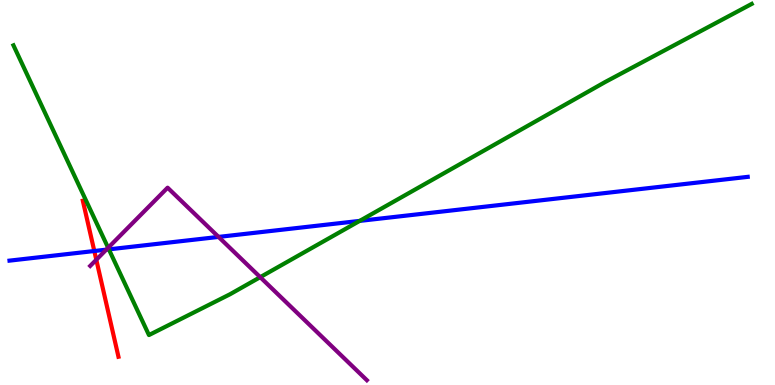[{'lines': ['blue', 'red'], 'intersections': [{'x': 1.22, 'y': 3.48}]}, {'lines': ['green', 'red'], 'intersections': []}, {'lines': ['purple', 'red'], 'intersections': [{'x': 1.24, 'y': 3.25}]}, {'lines': ['blue', 'green'], 'intersections': [{'x': 1.4, 'y': 3.52}, {'x': 4.64, 'y': 4.26}]}, {'lines': ['blue', 'purple'], 'intersections': [{'x': 1.37, 'y': 3.52}, {'x': 2.82, 'y': 3.85}]}, {'lines': ['green', 'purple'], 'intersections': [{'x': 1.4, 'y': 3.56}, {'x': 3.36, 'y': 2.8}]}]